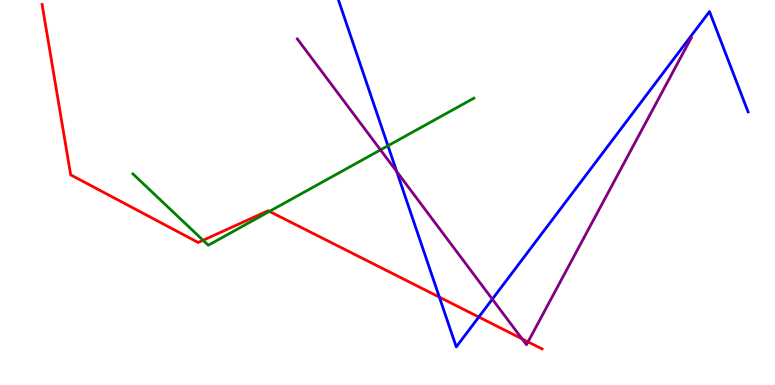[{'lines': ['blue', 'red'], 'intersections': [{'x': 5.67, 'y': 2.28}, {'x': 6.18, 'y': 1.77}]}, {'lines': ['green', 'red'], 'intersections': [{'x': 2.62, 'y': 3.76}, {'x': 3.48, 'y': 4.51}]}, {'lines': ['purple', 'red'], 'intersections': [{'x': 6.74, 'y': 1.2}, {'x': 6.81, 'y': 1.12}]}, {'lines': ['blue', 'green'], 'intersections': [{'x': 5.01, 'y': 6.21}]}, {'lines': ['blue', 'purple'], 'intersections': [{'x': 5.12, 'y': 5.54}, {'x': 6.35, 'y': 2.23}]}, {'lines': ['green', 'purple'], 'intersections': [{'x': 4.91, 'y': 6.11}]}]